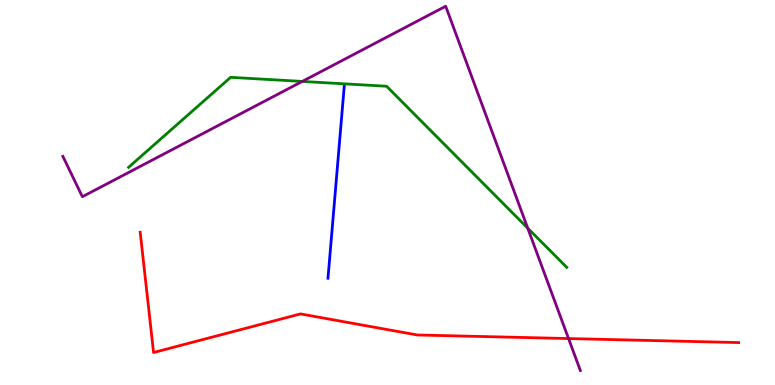[{'lines': ['blue', 'red'], 'intersections': []}, {'lines': ['green', 'red'], 'intersections': []}, {'lines': ['purple', 'red'], 'intersections': [{'x': 7.34, 'y': 1.21}]}, {'lines': ['blue', 'green'], 'intersections': []}, {'lines': ['blue', 'purple'], 'intersections': []}, {'lines': ['green', 'purple'], 'intersections': [{'x': 3.9, 'y': 7.89}, {'x': 6.81, 'y': 4.07}]}]